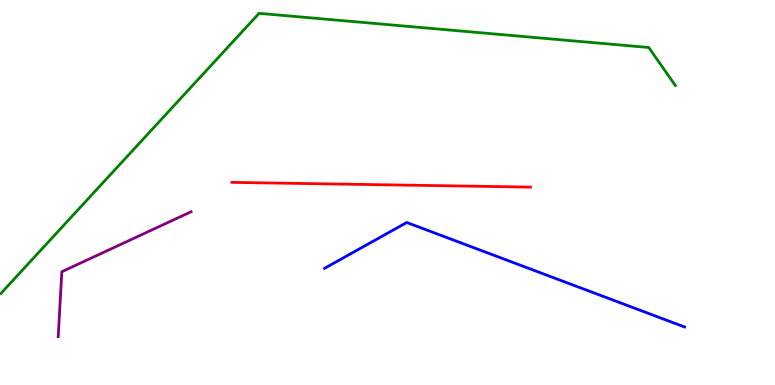[{'lines': ['blue', 'red'], 'intersections': []}, {'lines': ['green', 'red'], 'intersections': []}, {'lines': ['purple', 'red'], 'intersections': []}, {'lines': ['blue', 'green'], 'intersections': []}, {'lines': ['blue', 'purple'], 'intersections': []}, {'lines': ['green', 'purple'], 'intersections': []}]